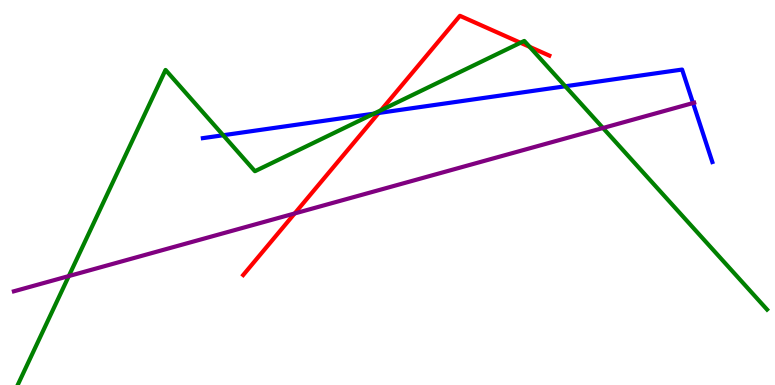[{'lines': ['blue', 'red'], 'intersections': [{'x': 4.89, 'y': 7.07}]}, {'lines': ['green', 'red'], 'intersections': [{'x': 4.92, 'y': 7.14}, {'x': 6.72, 'y': 8.89}, {'x': 6.83, 'y': 8.78}]}, {'lines': ['purple', 'red'], 'intersections': [{'x': 3.8, 'y': 4.46}]}, {'lines': ['blue', 'green'], 'intersections': [{'x': 2.88, 'y': 6.49}, {'x': 4.82, 'y': 7.05}, {'x': 7.29, 'y': 7.76}]}, {'lines': ['blue', 'purple'], 'intersections': [{'x': 8.94, 'y': 7.32}]}, {'lines': ['green', 'purple'], 'intersections': [{'x': 0.888, 'y': 2.83}, {'x': 7.78, 'y': 6.68}]}]